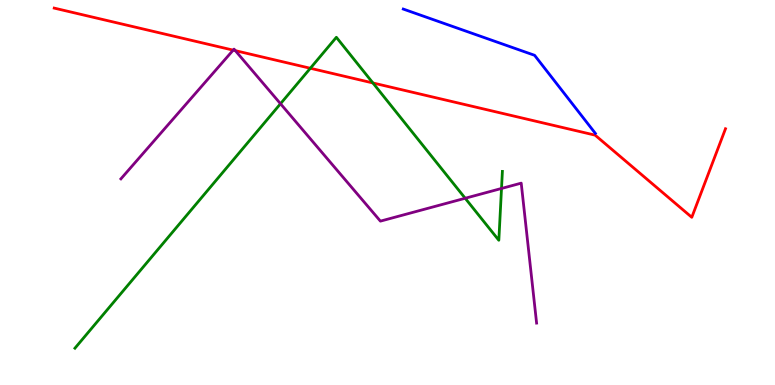[{'lines': ['blue', 'red'], 'intersections': []}, {'lines': ['green', 'red'], 'intersections': [{'x': 4.0, 'y': 8.23}, {'x': 4.81, 'y': 7.85}]}, {'lines': ['purple', 'red'], 'intersections': [{'x': 3.01, 'y': 8.7}, {'x': 3.04, 'y': 8.68}]}, {'lines': ['blue', 'green'], 'intersections': []}, {'lines': ['blue', 'purple'], 'intersections': []}, {'lines': ['green', 'purple'], 'intersections': [{'x': 3.62, 'y': 7.31}, {'x': 6.0, 'y': 4.85}, {'x': 6.47, 'y': 5.1}]}]